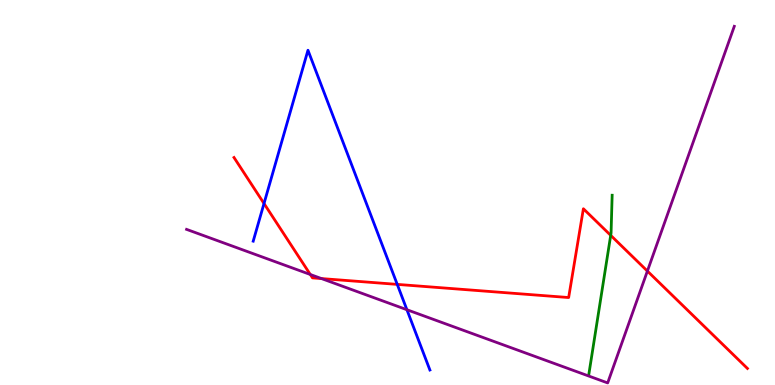[{'lines': ['blue', 'red'], 'intersections': [{'x': 3.41, 'y': 4.71}, {'x': 5.13, 'y': 2.61}]}, {'lines': ['green', 'red'], 'intersections': [{'x': 7.88, 'y': 3.89}]}, {'lines': ['purple', 'red'], 'intersections': [{'x': 4.0, 'y': 2.87}, {'x': 4.15, 'y': 2.76}, {'x': 8.35, 'y': 2.96}]}, {'lines': ['blue', 'green'], 'intersections': []}, {'lines': ['blue', 'purple'], 'intersections': [{'x': 5.25, 'y': 1.96}]}, {'lines': ['green', 'purple'], 'intersections': []}]